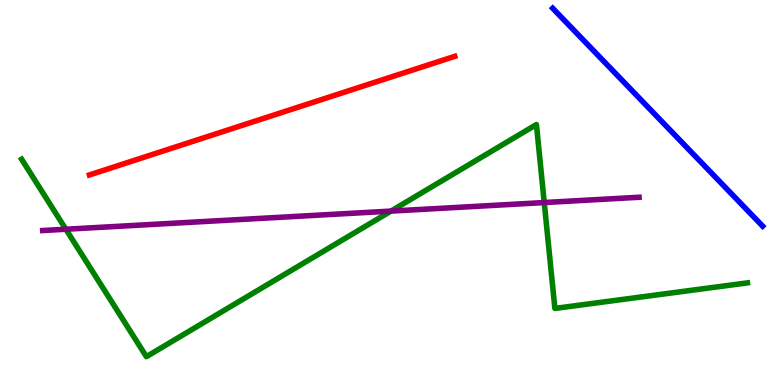[{'lines': ['blue', 'red'], 'intersections': []}, {'lines': ['green', 'red'], 'intersections': []}, {'lines': ['purple', 'red'], 'intersections': []}, {'lines': ['blue', 'green'], 'intersections': []}, {'lines': ['blue', 'purple'], 'intersections': []}, {'lines': ['green', 'purple'], 'intersections': [{'x': 0.85, 'y': 4.05}, {'x': 5.04, 'y': 4.52}, {'x': 7.02, 'y': 4.74}]}]